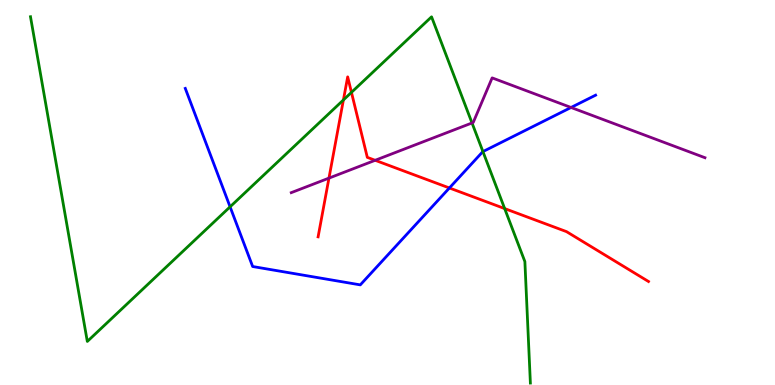[{'lines': ['blue', 'red'], 'intersections': [{'x': 5.8, 'y': 5.12}]}, {'lines': ['green', 'red'], 'intersections': [{'x': 4.43, 'y': 7.4}, {'x': 4.53, 'y': 7.6}, {'x': 6.51, 'y': 4.58}]}, {'lines': ['purple', 'red'], 'intersections': [{'x': 4.24, 'y': 5.37}, {'x': 4.84, 'y': 5.84}]}, {'lines': ['blue', 'green'], 'intersections': [{'x': 2.97, 'y': 4.63}, {'x': 6.23, 'y': 6.06}]}, {'lines': ['blue', 'purple'], 'intersections': [{'x': 7.37, 'y': 7.21}]}, {'lines': ['green', 'purple'], 'intersections': [{'x': 6.09, 'y': 6.81}]}]